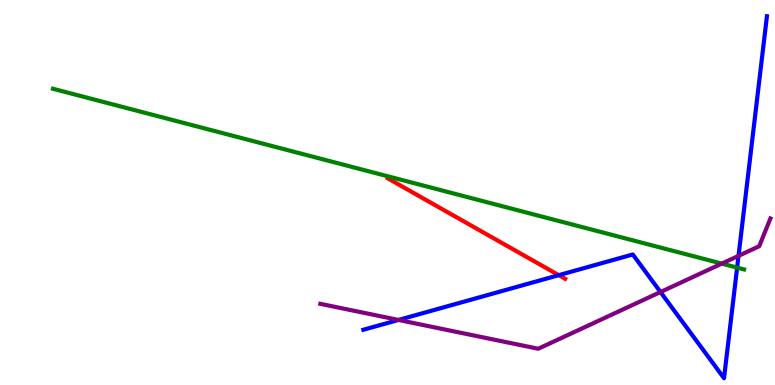[{'lines': ['blue', 'red'], 'intersections': [{'x': 7.21, 'y': 2.85}]}, {'lines': ['green', 'red'], 'intersections': []}, {'lines': ['purple', 'red'], 'intersections': []}, {'lines': ['blue', 'green'], 'intersections': [{'x': 9.51, 'y': 3.05}]}, {'lines': ['blue', 'purple'], 'intersections': [{'x': 5.14, 'y': 1.69}, {'x': 8.52, 'y': 2.41}, {'x': 9.53, 'y': 3.36}]}, {'lines': ['green', 'purple'], 'intersections': [{'x': 9.31, 'y': 3.15}]}]